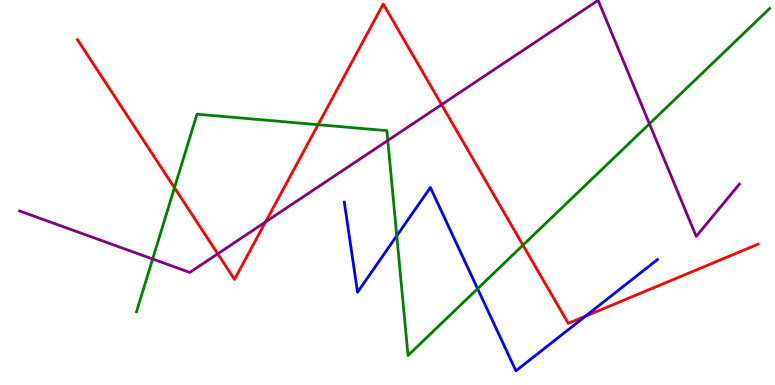[{'lines': ['blue', 'red'], 'intersections': [{'x': 7.55, 'y': 1.79}]}, {'lines': ['green', 'red'], 'intersections': [{'x': 2.25, 'y': 5.12}, {'x': 4.1, 'y': 6.76}, {'x': 6.75, 'y': 3.63}]}, {'lines': ['purple', 'red'], 'intersections': [{'x': 2.81, 'y': 3.41}, {'x': 3.43, 'y': 4.24}, {'x': 5.7, 'y': 7.28}]}, {'lines': ['blue', 'green'], 'intersections': [{'x': 5.12, 'y': 3.87}, {'x': 6.16, 'y': 2.5}]}, {'lines': ['blue', 'purple'], 'intersections': []}, {'lines': ['green', 'purple'], 'intersections': [{'x': 1.97, 'y': 3.27}, {'x': 5.0, 'y': 6.35}, {'x': 8.38, 'y': 6.78}]}]